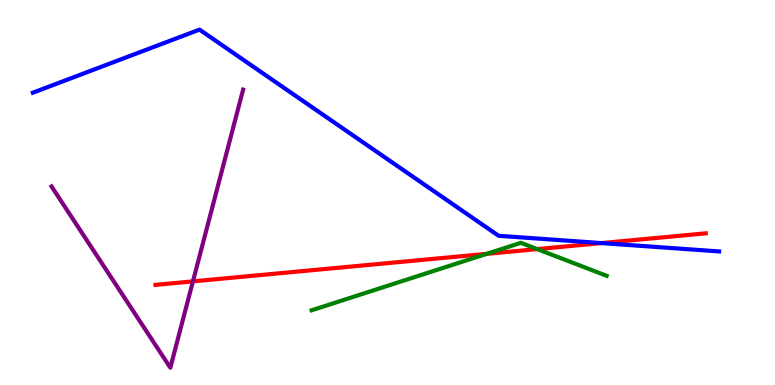[{'lines': ['blue', 'red'], 'intersections': [{'x': 7.76, 'y': 3.69}]}, {'lines': ['green', 'red'], 'intersections': [{'x': 6.28, 'y': 3.41}, {'x': 6.93, 'y': 3.53}]}, {'lines': ['purple', 'red'], 'intersections': [{'x': 2.49, 'y': 2.69}]}, {'lines': ['blue', 'green'], 'intersections': []}, {'lines': ['blue', 'purple'], 'intersections': []}, {'lines': ['green', 'purple'], 'intersections': []}]